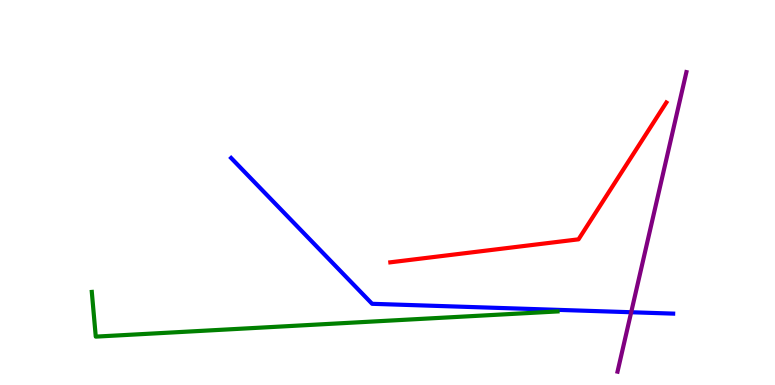[{'lines': ['blue', 'red'], 'intersections': []}, {'lines': ['green', 'red'], 'intersections': []}, {'lines': ['purple', 'red'], 'intersections': []}, {'lines': ['blue', 'green'], 'intersections': []}, {'lines': ['blue', 'purple'], 'intersections': [{'x': 8.14, 'y': 1.89}]}, {'lines': ['green', 'purple'], 'intersections': []}]